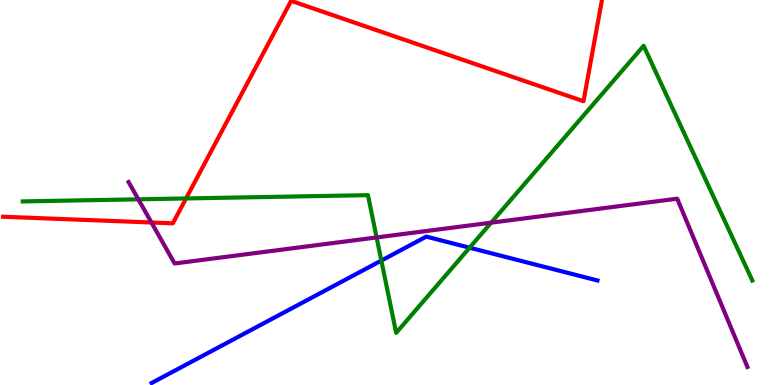[{'lines': ['blue', 'red'], 'intersections': []}, {'lines': ['green', 'red'], 'intersections': [{'x': 2.4, 'y': 4.85}]}, {'lines': ['purple', 'red'], 'intersections': [{'x': 1.95, 'y': 4.22}]}, {'lines': ['blue', 'green'], 'intersections': [{'x': 4.92, 'y': 3.23}, {'x': 6.06, 'y': 3.57}]}, {'lines': ['blue', 'purple'], 'intersections': []}, {'lines': ['green', 'purple'], 'intersections': [{'x': 1.79, 'y': 4.82}, {'x': 4.86, 'y': 3.83}, {'x': 6.34, 'y': 4.22}]}]